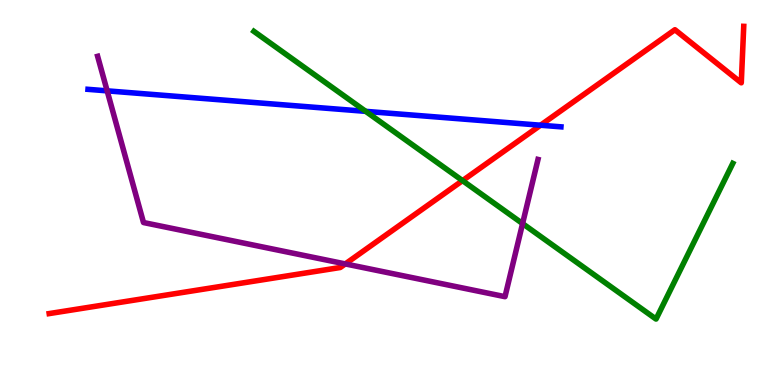[{'lines': ['blue', 'red'], 'intersections': [{'x': 6.97, 'y': 6.75}]}, {'lines': ['green', 'red'], 'intersections': [{'x': 5.97, 'y': 5.31}]}, {'lines': ['purple', 'red'], 'intersections': [{'x': 4.46, 'y': 3.14}]}, {'lines': ['blue', 'green'], 'intersections': [{'x': 4.72, 'y': 7.11}]}, {'lines': ['blue', 'purple'], 'intersections': [{'x': 1.38, 'y': 7.64}]}, {'lines': ['green', 'purple'], 'intersections': [{'x': 6.74, 'y': 4.19}]}]